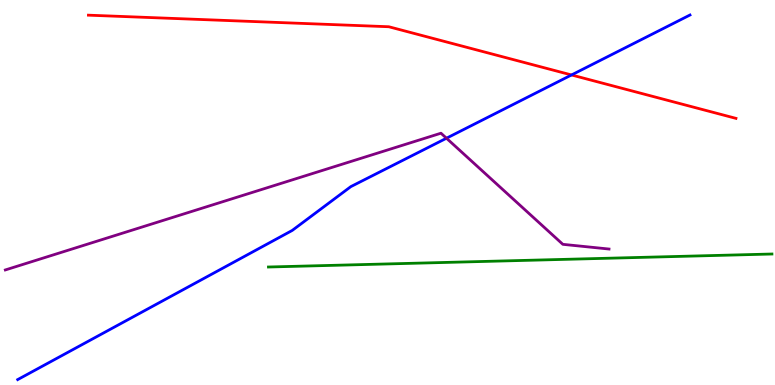[{'lines': ['blue', 'red'], 'intersections': [{'x': 7.37, 'y': 8.05}]}, {'lines': ['green', 'red'], 'intersections': []}, {'lines': ['purple', 'red'], 'intersections': []}, {'lines': ['blue', 'green'], 'intersections': []}, {'lines': ['blue', 'purple'], 'intersections': [{'x': 5.76, 'y': 6.41}]}, {'lines': ['green', 'purple'], 'intersections': []}]